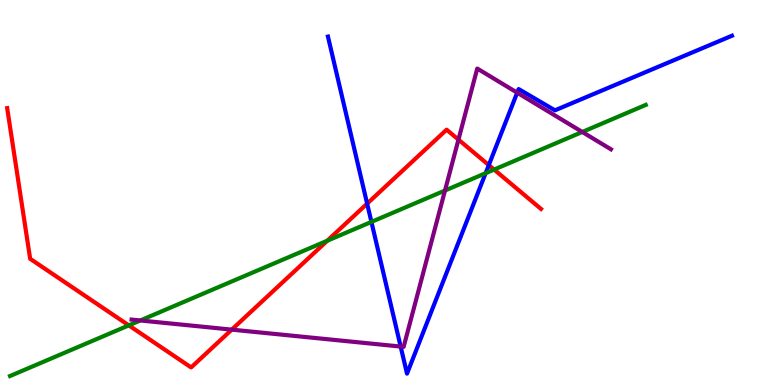[{'lines': ['blue', 'red'], 'intersections': [{'x': 4.74, 'y': 4.71}, {'x': 6.31, 'y': 5.71}]}, {'lines': ['green', 'red'], 'intersections': [{'x': 1.66, 'y': 1.55}, {'x': 4.22, 'y': 3.75}, {'x': 6.38, 'y': 5.6}]}, {'lines': ['purple', 'red'], 'intersections': [{'x': 2.99, 'y': 1.44}, {'x': 5.92, 'y': 6.37}]}, {'lines': ['blue', 'green'], 'intersections': [{'x': 4.79, 'y': 4.24}, {'x': 6.27, 'y': 5.5}]}, {'lines': ['blue', 'purple'], 'intersections': [{'x': 5.17, 'y': 0.998}, {'x': 6.67, 'y': 7.59}]}, {'lines': ['green', 'purple'], 'intersections': [{'x': 1.81, 'y': 1.68}, {'x': 5.74, 'y': 5.05}, {'x': 7.51, 'y': 6.57}]}]